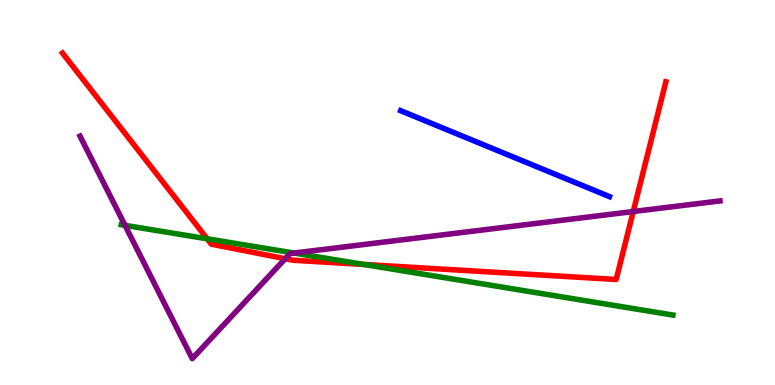[{'lines': ['blue', 'red'], 'intersections': []}, {'lines': ['green', 'red'], 'intersections': [{'x': 2.67, 'y': 3.8}, {'x': 4.69, 'y': 3.13}]}, {'lines': ['purple', 'red'], 'intersections': [{'x': 3.68, 'y': 3.28}, {'x': 8.17, 'y': 4.51}]}, {'lines': ['blue', 'green'], 'intersections': []}, {'lines': ['blue', 'purple'], 'intersections': []}, {'lines': ['green', 'purple'], 'intersections': [{'x': 1.61, 'y': 4.15}, {'x': 3.8, 'y': 3.43}]}]